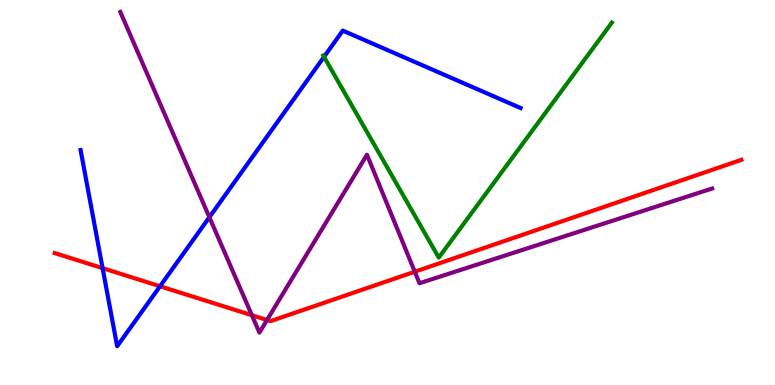[{'lines': ['blue', 'red'], 'intersections': [{'x': 1.32, 'y': 3.03}, {'x': 2.06, 'y': 2.56}]}, {'lines': ['green', 'red'], 'intersections': []}, {'lines': ['purple', 'red'], 'intersections': [{'x': 3.25, 'y': 1.81}, {'x': 3.45, 'y': 1.69}, {'x': 5.35, 'y': 2.94}]}, {'lines': ['blue', 'green'], 'intersections': [{'x': 4.18, 'y': 8.52}]}, {'lines': ['blue', 'purple'], 'intersections': [{'x': 2.7, 'y': 4.36}]}, {'lines': ['green', 'purple'], 'intersections': []}]